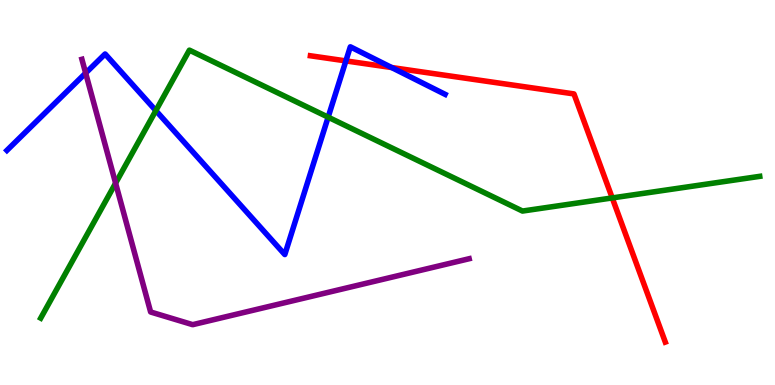[{'lines': ['blue', 'red'], 'intersections': [{'x': 4.46, 'y': 8.42}, {'x': 5.05, 'y': 8.25}]}, {'lines': ['green', 'red'], 'intersections': [{'x': 7.9, 'y': 4.86}]}, {'lines': ['purple', 'red'], 'intersections': []}, {'lines': ['blue', 'green'], 'intersections': [{'x': 2.01, 'y': 7.13}, {'x': 4.23, 'y': 6.96}]}, {'lines': ['blue', 'purple'], 'intersections': [{'x': 1.11, 'y': 8.1}]}, {'lines': ['green', 'purple'], 'intersections': [{'x': 1.49, 'y': 5.24}]}]